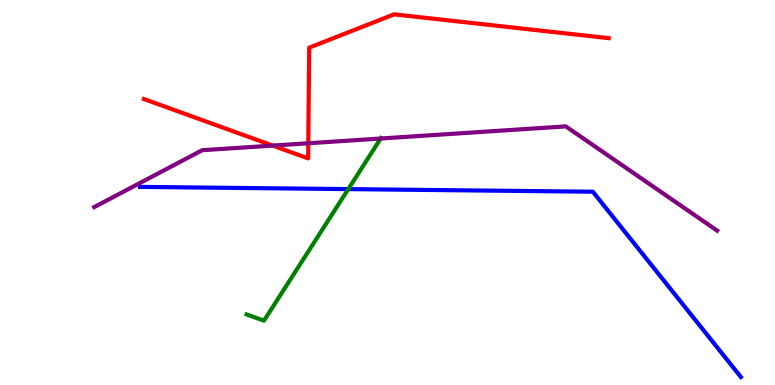[{'lines': ['blue', 'red'], 'intersections': []}, {'lines': ['green', 'red'], 'intersections': []}, {'lines': ['purple', 'red'], 'intersections': [{'x': 3.52, 'y': 6.22}, {'x': 3.98, 'y': 6.28}]}, {'lines': ['blue', 'green'], 'intersections': [{'x': 4.49, 'y': 5.09}]}, {'lines': ['blue', 'purple'], 'intersections': []}, {'lines': ['green', 'purple'], 'intersections': [{'x': 4.91, 'y': 6.4}]}]